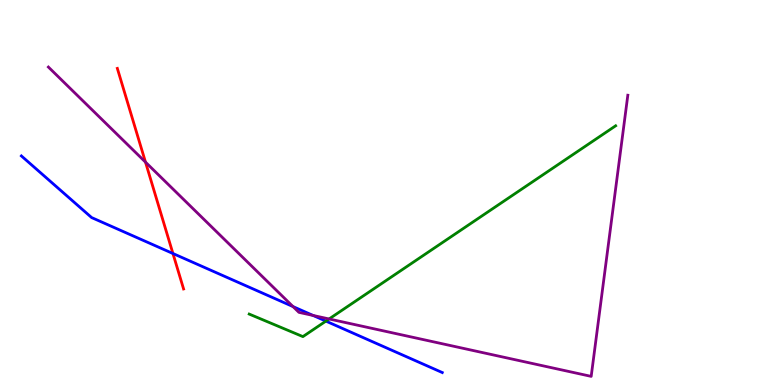[{'lines': ['blue', 'red'], 'intersections': [{'x': 2.23, 'y': 3.42}]}, {'lines': ['green', 'red'], 'intersections': []}, {'lines': ['purple', 'red'], 'intersections': [{'x': 1.88, 'y': 5.79}]}, {'lines': ['blue', 'green'], 'intersections': [{'x': 4.21, 'y': 1.66}]}, {'lines': ['blue', 'purple'], 'intersections': [{'x': 3.78, 'y': 2.04}, {'x': 4.04, 'y': 1.81}]}, {'lines': ['green', 'purple'], 'intersections': [{'x': 4.25, 'y': 1.72}]}]